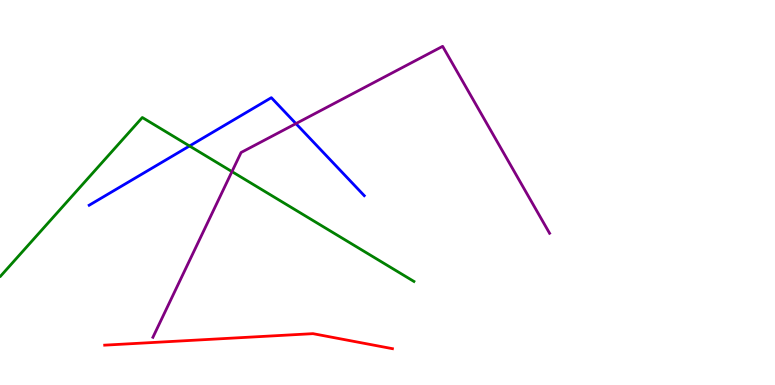[{'lines': ['blue', 'red'], 'intersections': []}, {'lines': ['green', 'red'], 'intersections': []}, {'lines': ['purple', 'red'], 'intersections': []}, {'lines': ['blue', 'green'], 'intersections': [{'x': 2.45, 'y': 6.21}]}, {'lines': ['blue', 'purple'], 'intersections': [{'x': 3.82, 'y': 6.79}]}, {'lines': ['green', 'purple'], 'intersections': [{'x': 2.99, 'y': 5.54}]}]